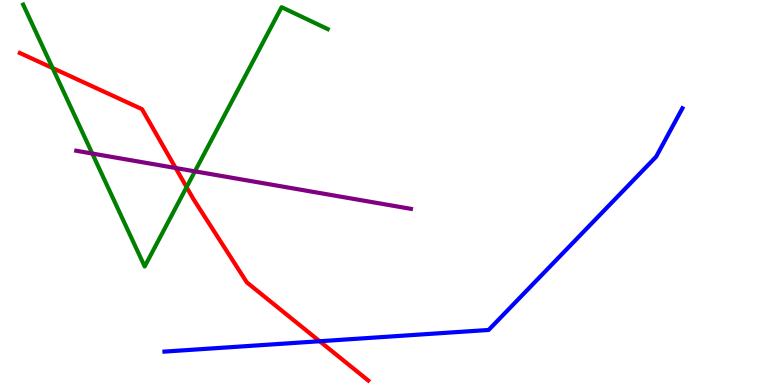[{'lines': ['blue', 'red'], 'intersections': [{'x': 4.12, 'y': 1.14}]}, {'lines': ['green', 'red'], 'intersections': [{'x': 0.679, 'y': 8.23}, {'x': 2.41, 'y': 5.14}]}, {'lines': ['purple', 'red'], 'intersections': [{'x': 2.27, 'y': 5.64}]}, {'lines': ['blue', 'green'], 'intersections': []}, {'lines': ['blue', 'purple'], 'intersections': []}, {'lines': ['green', 'purple'], 'intersections': [{'x': 1.19, 'y': 6.01}, {'x': 2.51, 'y': 5.55}]}]